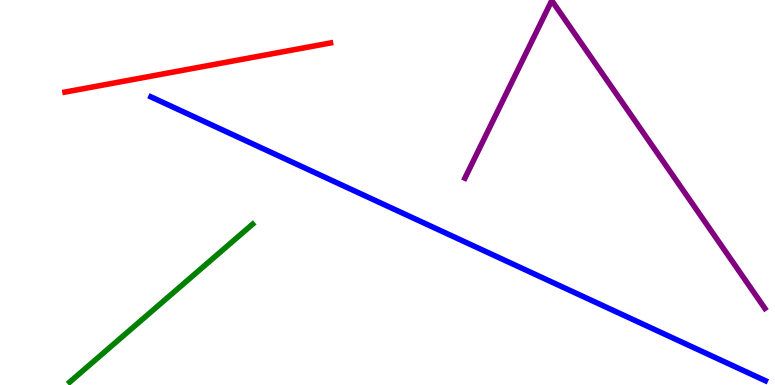[{'lines': ['blue', 'red'], 'intersections': []}, {'lines': ['green', 'red'], 'intersections': []}, {'lines': ['purple', 'red'], 'intersections': []}, {'lines': ['blue', 'green'], 'intersections': []}, {'lines': ['blue', 'purple'], 'intersections': []}, {'lines': ['green', 'purple'], 'intersections': []}]